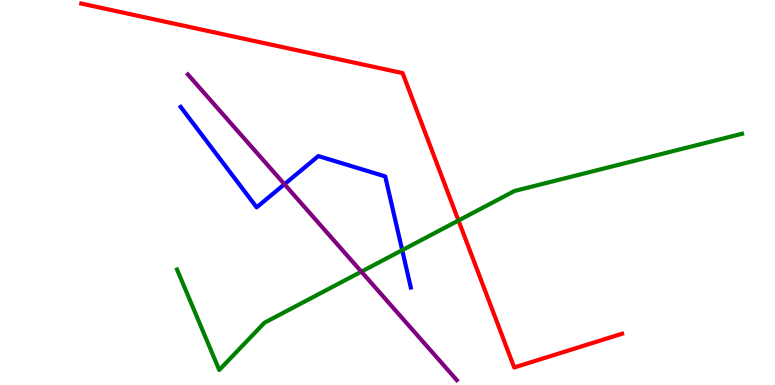[{'lines': ['blue', 'red'], 'intersections': []}, {'lines': ['green', 'red'], 'intersections': [{'x': 5.92, 'y': 4.27}]}, {'lines': ['purple', 'red'], 'intersections': []}, {'lines': ['blue', 'green'], 'intersections': [{'x': 5.19, 'y': 3.5}]}, {'lines': ['blue', 'purple'], 'intersections': [{'x': 3.67, 'y': 5.21}]}, {'lines': ['green', 'purple'], 'intersections': [{'x': 4.66, 'y': 2.94}]}]